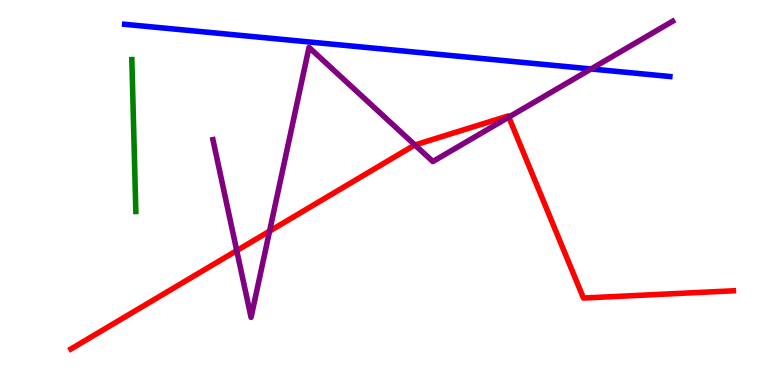[{'lines': ['blue', 'red'], 'intersections': []}, {'lines': ['green', 'red'], 'intersections': []}, {'lines': ['purple', 'red'], 'intersections': [{'x': 3.05, 'y': 3.49}, {'x': 3.48, 'y': 4.0}, {'x': 5.35, 'y': 6.23}, {'x': 6.56, 'y': 6.96}]}, {'lines': ['blue', 'green'], 'intersections': []}, {'lines': ['blue', 'purple'], 'intersections': [{'x': 7.63, 'y': 8.21}]}, {'lines': ['green', 'purple'], 'intersections': []}]